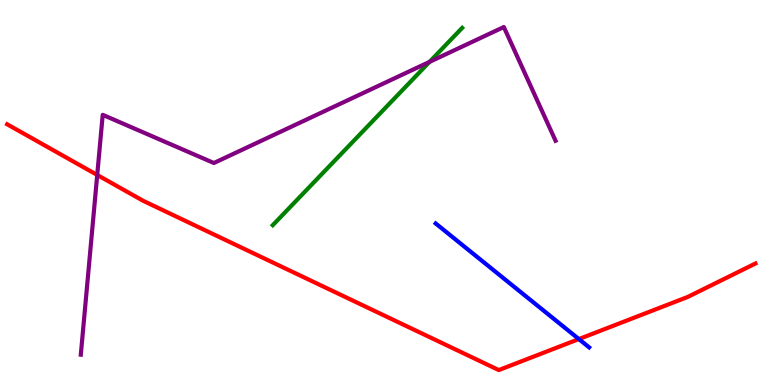[{'lines': ['blue', 'red'], 'intersections': [{'x': 7.47, 'y': 1.19}]}, {'lines': ['green', 'red'], 'intersections': []}, {'lines': ['purple', 'red'], 'intersections': [{'x': 1.25, 'y': 5.46}]}, {'lines': ['blue', 'green'], 'intersections': []}, {'lines': ['blue', 'purple'], 'intersections': []}, {'lines': ['green', 'purple'], 'intersections': [{'x': 5.54, 'y': 8.39}]}]